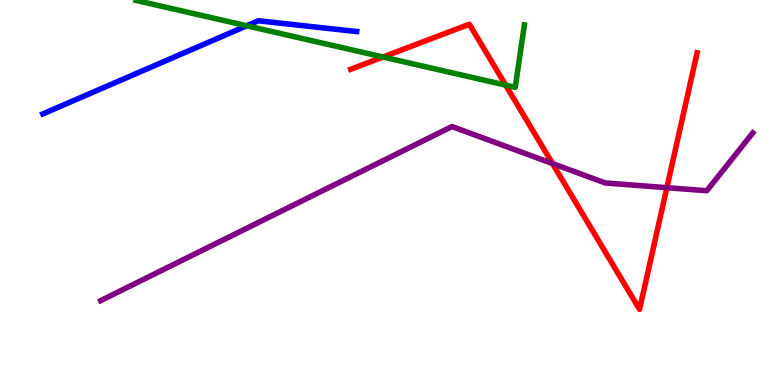[{'lines': ['blue', 'red'], 'intersections': []}, {'lines': ['green', 'red'], 'intersections': [{'x': 4.94, 'y': 8.52}, {'x': 6.52, 'y': 7.79}]}, {'lines': ['purple', 'red'], 'intersections': [{'x': 7.13, 'y': 5.75}, {'x': 8.6, 'y': 5.13}]}, {'lines': ['blue', 'green'], 'intersections': [{'x': 3.18, 'y': 9.33}]}, {'lines': ['blue', 'purple'], 'intersections': []}, {'lines': ['green', 'purple'], 'intersections': []}]